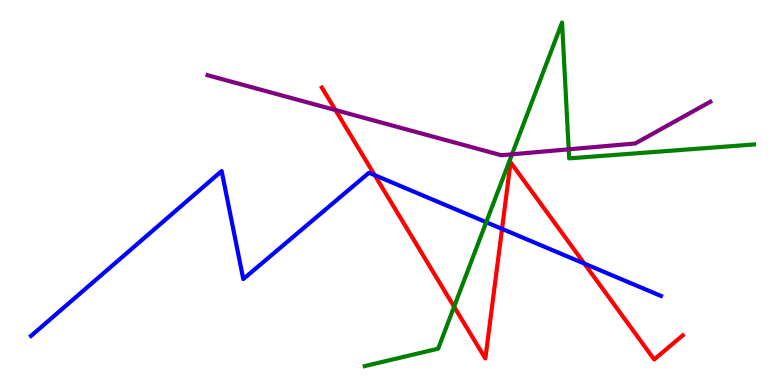[{'lines': ['blue', 'red'], 'intersections': [{'x': 4.84, 'y': 5.45}, {'x': 6.48, 'y': 4.06}, {'x': 7.54, 'y': 3.15}]}, {'lines': ['green', 'red'], 'intersections': [{'x': 5.86, 'y': 2.03}]}, {'lines': ['purple', 'red'], 'intersections': [{'x': 4.33, 'y': 7.14}]}, {'lines': ['blue', 'green'], 'intersections': [{'x': 6.27, 'y': 4.23}]}, {'lines': ['blue', 'purple'], 'intersections': []}, {'lines': ['green', 'purple'], 'intersections': [{'x': 6.61, 'y': 5.99}, {'x': 7.34, 'y': 6.12}]}]